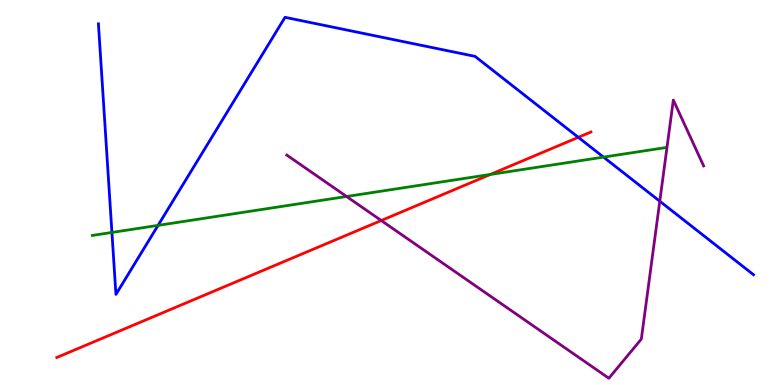[{'lines': ['blue', 'red'], 'intersections': [{'x': 7.46, 'y': 6.43}]}, {'lines': ['green', 'red'], 'intersections': [{'x': 6.33, 'y': 5.47}]}, {'lines': ['purple', 'red'], 'intersections': [{'x': 4.92, 'y': 4.27}]}, {'lines': ['blue', 'green'], 'intersections': [{'x': 1.44, 'y': 3.96}, {'x': 2.04, 'y': 4.15}, {'x': 7.79, 'y': 5.92}]}, {'lines': ['blue', 'purple'], 'intersections': [{'x': 8.51, 'y': 4.77}]}, {'lines': ['green', 'purple'], 'intersections': [{'x': 4.47, 'y': 4.9}]}]